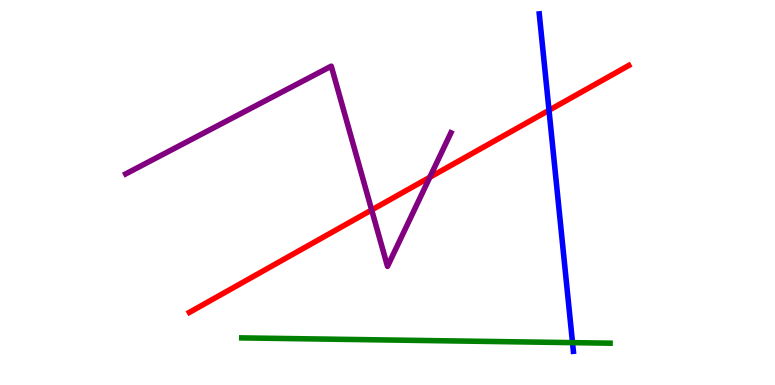[{'lines': ['blue', 'red'], 'intersections': [{'x': 7.08, 'y': 7.14}]}, {'lines': ['green', 'red'], 'intersections': []}, {'lines': ['purple', 'red'], 'intersections': [{'x': 4.8, 'y': 4.55}, {'x': 5.55, 'y': 5.4}]}, {'lines': ['blue', 'green'], 'intersections': [{'x': 7.39, 'y': 1.1}]}, {'lines': ['blue', 'purple'], 'intersections': []}, {'lines': ['green', 'purple'], 'intersections': []}]